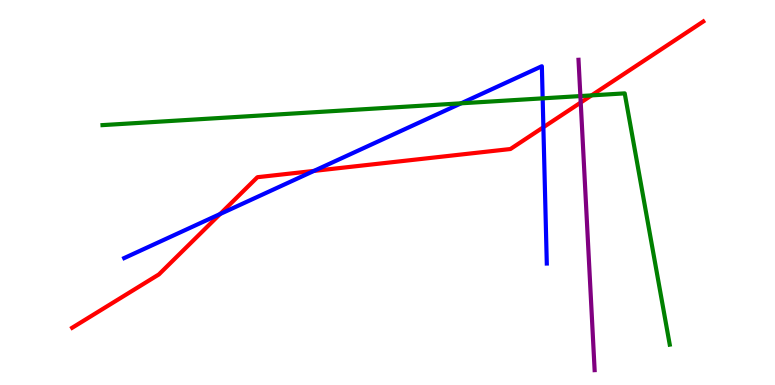[{'lines': ['blue', 'red'], 'intersections': [{'x': 2.84, 'y': 4.44}, {'x': 4.05, 'y': 5.56}, {'x': 7.01, 'y': 6.7}]}, {'lines': ['green', 'red'], 'intersections': [{'x': 7.63, 'y': 7.52}]}, {'lines': ['purple', 'red'], 'intersections': [{'x': 7.49, 'y': 7.34}]}, {'lines': ['blue', 'green'], 'intersections': [{'x': 5.95, 'y': 7.32}, {'x': 7.0, 'y': 7.45}]}, {'lines': ['blue', 'purple'], 'intersections': []}, {'lines': ['green', 'purple'], 'intersections': [{'x': 7.49, 'y': 7.5}]}]